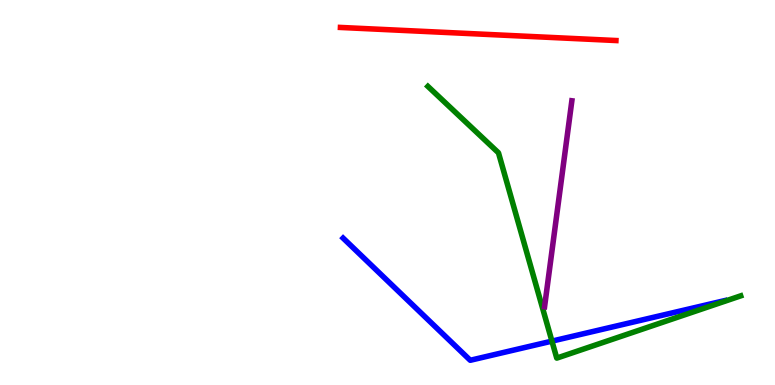[{'lines': ['blue', 'red'], 'intersections': []}, {'lines': ['green', 'red'], 'intersections': []}, {'lines': ['purple', 'red'], 'intersections': []}, {'lines': ['blue', 'green'], 'intersections': [{'x': 7.12, 'y': 1.14}]}, {'lines': ['blue', 'purple'], 'intersections': []}, {'lines': ['green', 'purple'], 'intersections': []}]